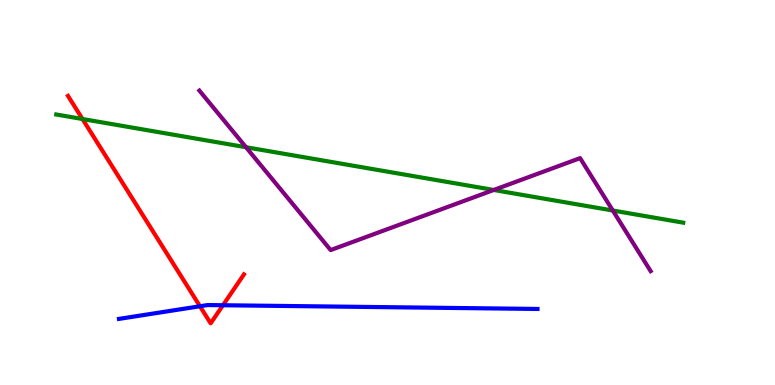[{'lines': ['blue', 'red'], 'intersections': [{'x': 2.58, 'y': 2.05}, {'x': 2.88, 'y': 2.07}]}, {'lines': ['green', 'red'], 'intersections': [{'x': 1.06, 'y': 6.91}]}, {'lines': ['purple', 'red'], 'intersections': []}, {'lines': ['blue', 'green'], 'intersections': []}, {'lines': ['blue', 'purple'], 'intersections': []}, {'lines': ['green', 'purple'], 'intersections': [{'x': 3.17, 'y': 6.18}, {'x': 6.37, 'y': 5.07}, {'x': 7.91, 'y': 4.53}]}]